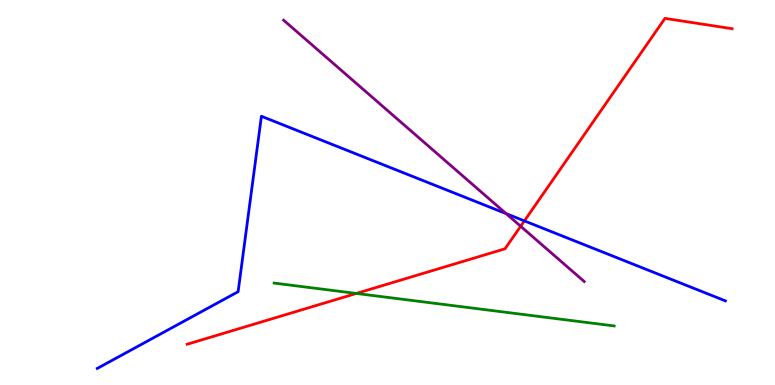[{'lines': ['blue', 'red'], 'intersections': [{'x': 6.77, 'y': 4.26}]}, {'lines': ['green', 'red'], 'intersections': [{'x': 4.6, 'y': 2.38}]}, {'lines': ['purple', 'red'], 'intersections': [{'x': 6.72, 'y': 4.12}]}, {'lines': ['blue', 'green'], 'intersections': []}, {'lines': ['blue', 'purple'], 'intersections': [{'x': 6.53, 'y': 4.45}]}, {'lines': ['green', 'purple'], 'intersections': []}]